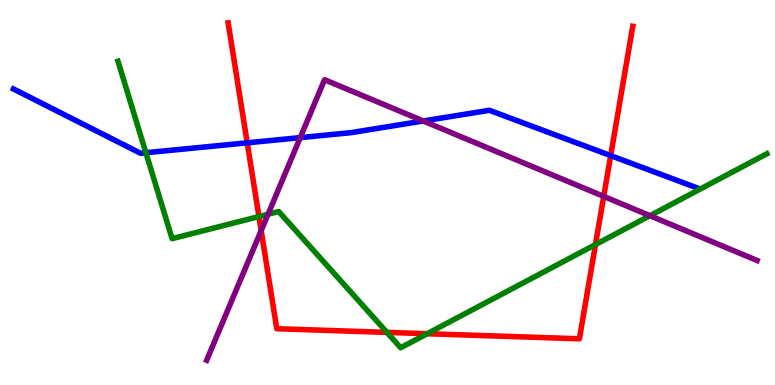[{'lines': ['blue', 'red'], 'intersections': [{'x': 3.19, 'y': 6.29}, {'x': 7.88, 'y': 5.96}]}, {'lines': ['green', 'red'], 'intersections': [{'x': 3.34, 'y': 4.38}, {'x': 4.99, 'y': 1.37}, {'x': 5.51, 'y': 1.33}, {'x': 7.68, 'y': 3.65}]}, {'lines': ['purple', 'red'], 'intersections': [{'x': 3.37, 'y': 4.01}, {'x': 7.79, 'y': 4.9}]}, {'lines': ['blue', 'green'], 'intersections': [{'x': 1.88, 'y': 6.03}]}, {'lines': ['blue', 'purple'], 'intersections': [{'x': 3.87, 'y': 6.43}, {'x': 5.46, 'y': 6.86}]}, {'lines': ['green', 'purple'], 'intersections': [{'x': 3.46, 'y': 4.44}, {'x': 8.39, 'y': 4.4}]}]